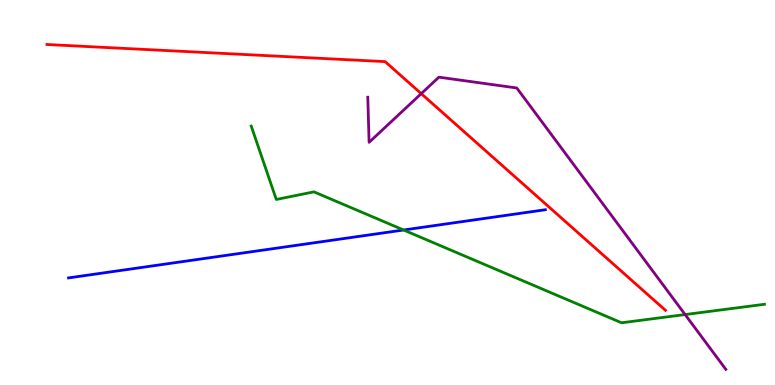[{'lines': ['blue', 'red'], 'intersections': []}, {'lines': ['green', 'red'], 'intersections': []}, {'lines': ['purple', 'red'], 'intersections': [{'x': 5.44, 'y': 7.57}]}, {'lines': ['blue', 'green'], 'intersections': [{'x': 5.21, 'y': 4.03}]}, {'lines': ['blue', 'purple'], 'intersections': []}, {'lines': ['green', 'purple'], 'intersections': [{'x': 8.84, 'y': 1.83}]}]